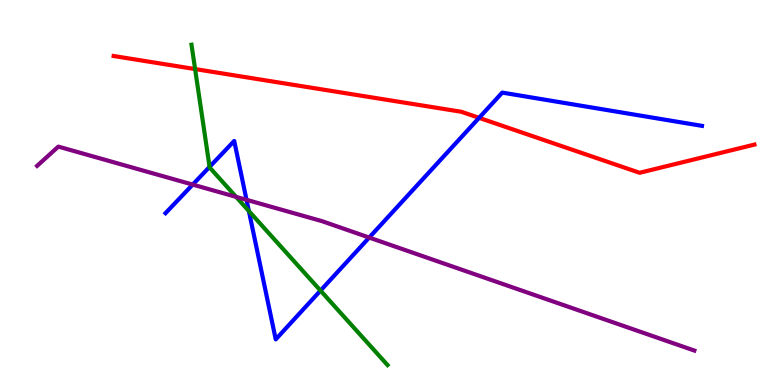[{'lines': ['blue', 'red'], 'intersections': [{'x': 6.18, 'y': 6.94}]}, {'lines': ['green', 'red'], 'intersections': [{'x': 2.52, 'y': 8.21}]}, {'lines': ['purple', 'red'], 'intersections': []}, {'lines': ['blue', 'green'], 'intersections': [{'x': 2.7, 'y': 5.67}, {'x': 3.21, 'y': 4.52}, {'x': 4.14, 'y': 2.45}]}, {'lines': ['blue', 'purple'], 'intersections': [{'x': 2.49, 'y': 5.21}, {'x': 3.18, 'y': 4.81}, {'x': 4.76, 'y': 3.83}]}, {'lines': ['green', 'purple'], 'intersections': [{'x': 3.05, 'y': 4.89}]}]